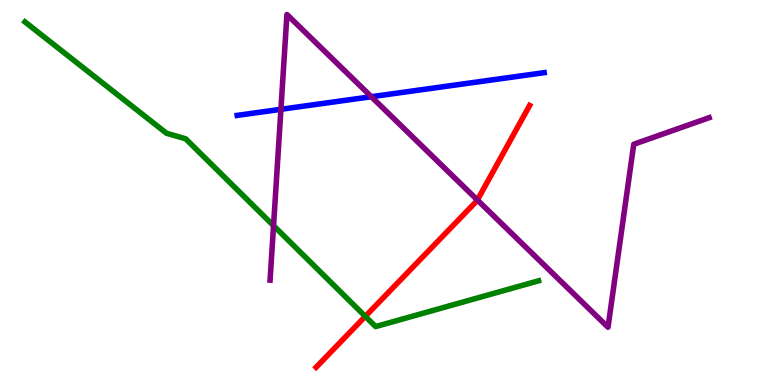[{'lines': ['blue', 'red'], 'intersections': []}, {'lines': ['green', 'red'], 'intersections': [{'x': 4.71, 'y': 1.78}]}, {'lines': ['purple', 'red'], 'intersections': [{'x': 6.16, 'y': 4.8}]}, {'lines': ['blue', 'green'], 'intersections': []}, {'lines': ['blue', 'purple'], 'intersections': [{'x': 3.62, 'y': 7.16}, {'x': 4.79, 'y': 7.49}]}, {'lines': ['green', 'purple'], 'intersections': [{'x': 3.53, 'y': 4.14}]}]